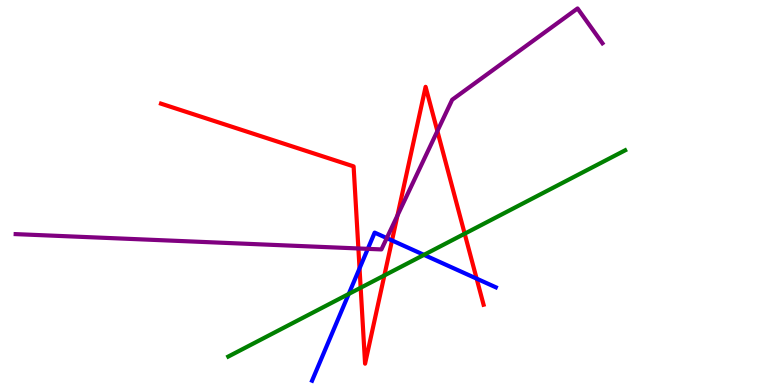[{'lines': ['blue', 'red'], 'intersections': [{'x': 4.64, 'y': 3.03}, {'x': 5.06, 'y': 3.75}, {'x': 6.15, 'y': 2.76}]}, {'lines': ['green', 'red'], 'intersections': [{'x': 4.65, 'y': 2.53}, {'x': 4.96, 'y': 2.85}, {'x': 6.0, 'y': 3.93}]}, {'lines': ['purple', 'red'], 'intersections': [{'x': 4.62, 'y': 3.55}, {'x': 5.13, 'y': 4.4}, {'x': 5.64, 'y': 6.6}]}, {'lines': ['blue', 'green'], 'intersections': [{'x': 4.5, 'y': 2.36}, {'x': 5.47, 'y': 3.38}]}, {'lines': ['blue', 'purple'], 'intersections': [{'x': 4.75, 'y': 3.54}, {'x': 4.99, 'y': 3.82}]}, {'lines': ['green', 'purple'], 'intersections': []}]